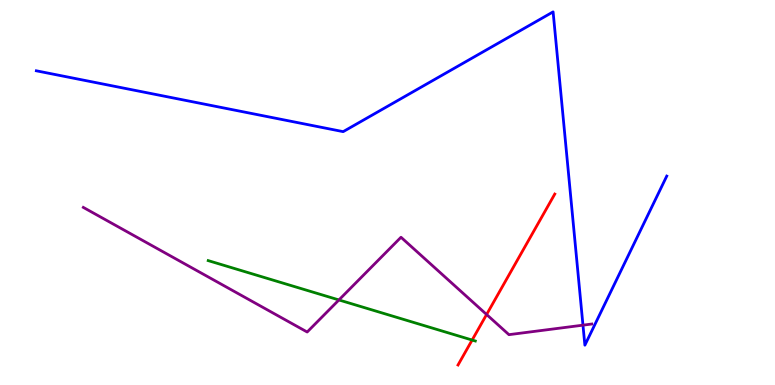[{'lines': ['blue', 'red'], 'intersections': []}, {'lines': ['green', 'red'], 'intersections': [{'x': 6.09, 'y': 1.17}]}, {'lines': ['purple', 'red'], 'intersections': [{'x': 6.28, 'y': 1.83}]}, {'lines': ['blue', 'green'], 'intersections': []}, {'lines': ['blue', 'purple'], 'intersections': [{'x': 7.52, 'y': 1.55}]}, {'lines': ['green', 'purple'], 'intersections': [{'x': 4.37, 'y': 2.21}]}]